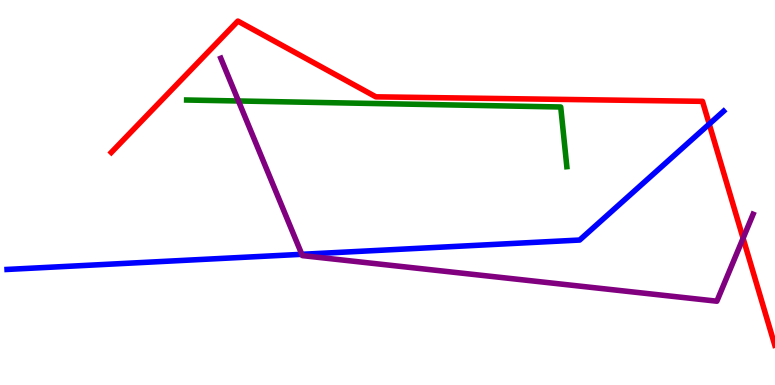[{'lines': ['blue', 'red'], 'intersections': [{'x': 9.15, 'y': 6.78}]}, {'lines': ['green', 'red'], 'intersections': []}, {'lines': ['purple', 'red'], 'intersections': [{'x': 9.59, 'y': 3.81}]}, {'lines': ['blue', 'green'], 'intersections': []}, {'lines': ['blue', 'purple'], 'intersections': [{'x': 3.89, 'y': 3.39}]}, {'lines': ['green', 'purple'], 'intersections': [{'x': 3.08, 'y': 7.38}]}]